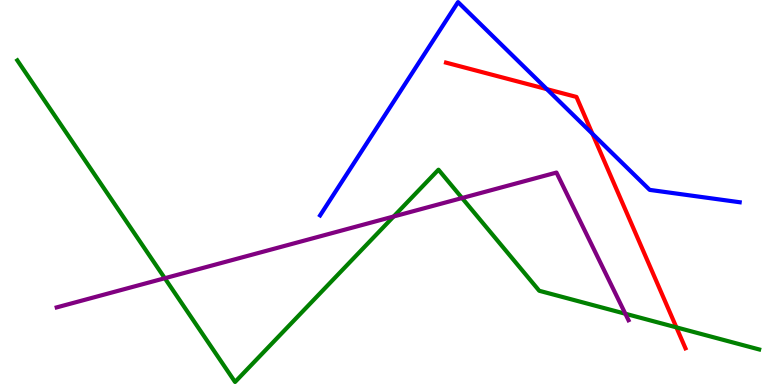[{'lines': ['blue', 'red'], 'intersections': [{'x': 7.06, 'y': 7.68}, {'x': 7.64, 'y': 6.52}]}, {'lines': ['green', 'red'], 'intersections': [{'x': 8.73, 'y': 1.5}]}, {'lines': ['purple', 'red'], 'intersections': []}, {'lines': ['blue', 'green'], 'intersections': []}, {'lines': ['blue', 'purple'], 'intersections': []}, {'lines': ['green', 'purple'], 'intersections': [{'x': 2.13, 'y': 2.77}, {'x': 5.08, 'y': 4.38}, {'x': 5.96, 'y': 4.86}, {'x': 8.07, 'y': 1.85}]}]